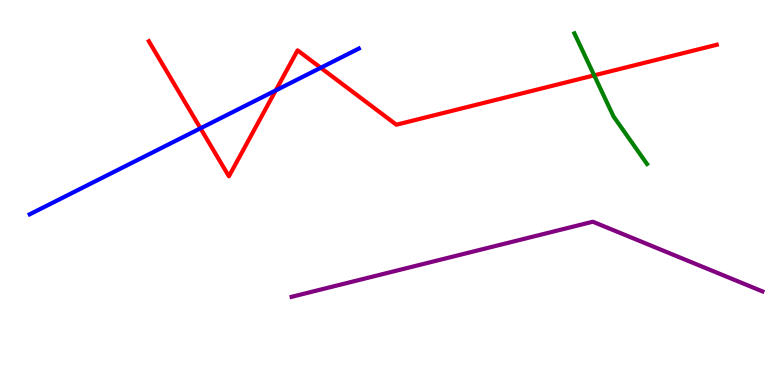[{'lines': ['blue', 'red'], 'intersections': [{'x': 2.59, 'y': 6.67}, {'x': 3.56, 'y': 7.65}, {'x': 4.14, 'y': 8.24}]}, {'lines': ['green', 'red'], 'intersections': [{'x': 7.67, 'y': 8.04}]}, {'lines': ['purple', 'red'], 'intersections': []}, {'lines': ['blue', 'green'], 'intersections': []}, {'lines': ['blue', 'purple'], 'intersections': []}, {'lines': ['green', 'purple'], 'intersections': []}]